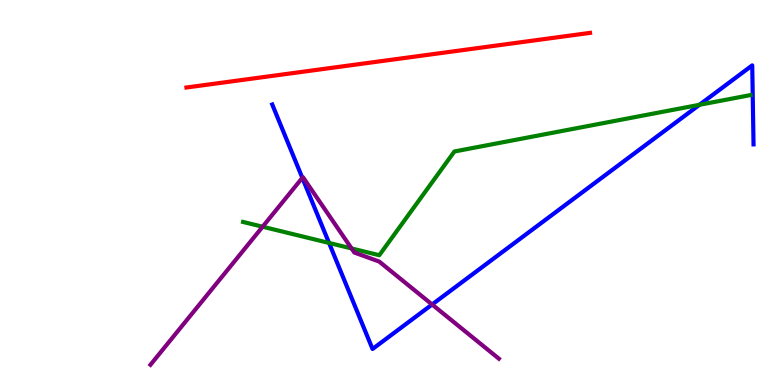[{'lines': ['blue', 'red'], 'intersections': []}, {'lines': ['green', 'red'], 'intersections': []}, {'lines': ['purple', 'red'], 'intersections': []}, {'lines': ['blue', 'green'], 'intersections': [{'x': 4.25, 'y': 3.69}, {'x': 9.03, 'y': 7.28}]}, {'lines': ['blue', 'purple'], 'intersections': [{'x': 3.9, 'y': 5.38}, {'x': 5.58, 'y': 2.09}]}, {'lines': ['green', 'purple'], 'intersections': [{'x': 3.39, 'y': 4.11}, {'x': 4.54, 'y': 3.55}]}]